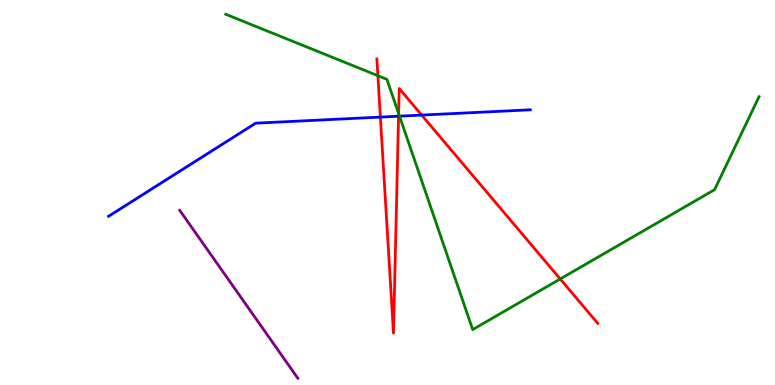[{'lines': ['blue', 'red'], 'intersections': [{'x': 4.91, 'y': 6.96}, {'x': 5.14, 'y': 6.98}, {'x': 5.44, 'y': 7.01}]}, {'lines': ['green', 'red'], 'intersections': [{'x': 4.88, 'y': 8.03}, {'x': 5.14, 'y': 7.05}, {'x': 7.23, 'y': 2.75}]}, {'lines': ['purple', 'red'], 'intersections': []}, {'lines': ['blue', 'green'], 'intersections': [{'x': 5.16, 'y': 6.98}]}, {'lines': ['blue', 'purple'], 'intersections': []}, {'lines': ['green', 'purple'], 'intersections': []}]